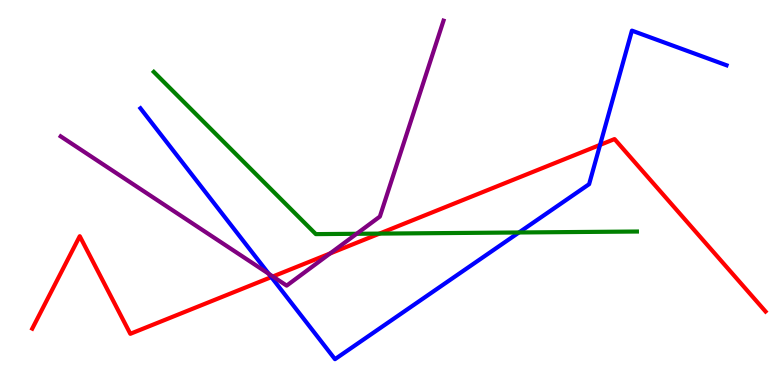[{'lines': ['blue', 'red'], 'intersections': [{'x': 3.5, 'y': 2.8}, {'x': 7.74, 'y': 6.24}]}, {'lines': ['green', 'red'], 'intersections': [{'x': 4.9, 'y': 3.93}]}, {'lines': ['purple', 'red'], 'intersections': [{'x': 3.52, 'y': 2.82}, {'x': 4.26, 'y': 3.42}]}, {'lines': ['blue', 'green'], 'intersections': [{'x': 6.7, 'y': 3.96}]}, {'lines': ['blue', 'purple'], 'intersections': [{'x': 3.47, 'y': 2.89}]}, {'lines': ['green', 'purple'], 'intersections': [{'x': 4.6, 'y': 3.93}]}]